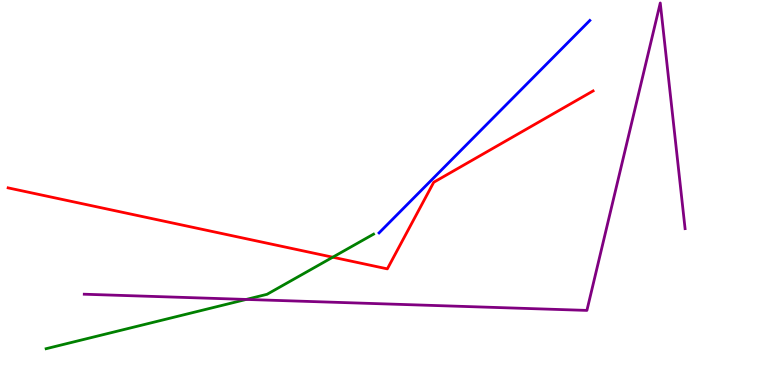[{'lines': ['blue', 'red'], 'intersections': []}, {'lines': ['green', 'red'], 'intersections': [{'x': 4.29, 'y': 3.32}]}, {'lines': ['purple', 'red'], 'intersections': []}, {'lines': ['blue', 'green'], 'intersections': []}, {'lines': ['blue', 'purple'], 'intersections': []}, {'lines': ['green', 'purple'], 'intersections': [{'x': 3.18, 'y': 2.22}]}]